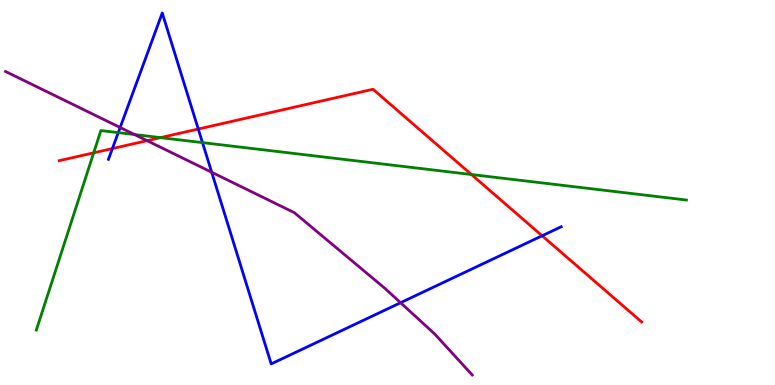[{'lines': ['blue', 'red'], 'intersections': [{'x': 1.45, 'y': 6.14}, {'x': 2.56, 'y': 6.65}, {'x': 7.0, 'y': 3.88}]}, {'lines': ['green', 'red'], 'intersections': [{'x': 1.21, 'y': 6.03}, {'x': 2.07, 'y': 6.43}, {'x': 6.08, 'y': 5.47}]}, {'lines': ['purple', 'red'], 'intersections': [{'x': 1.9, 'y': 6.35}]}, {'lines': ['blue', 'green'], 'intersections': [{'x': 1.53, 'y': 6.56}, {'x': 2.61, 'y': 6.3}]}, {'lines': ['blue', 'purple'], 'intersections': [{'x': 1.55, 'y': 6.69}, {'x': 2.73, 'y': 5.53}, {'x': 5.17, 'y': 2.14}]}, {'lines': ['green', 'purple'], 'intersections': [{'x': 1.74, 'y': 6.51}]}]